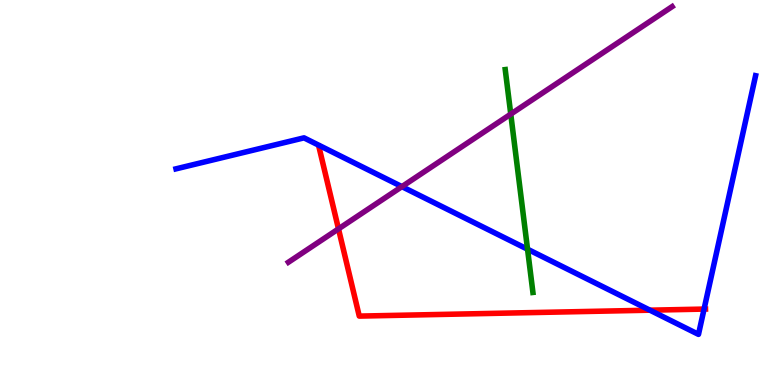[{'lines': ['blue', 'red'], 'intersections': [{'x': 8.39, 'y': 1.94}, {'x': 9.08, 'y': 1.97}]}, {'lines': ['green', 'red'], 'intersections': []}, {'lines': ['purple', 'red'], 'intersections': [{'x': 4.37, 'y': 4.06}]}, {'lines': ['blue', 'green'], 'intersections': [{'x': 6.81, 'y': 3.53}]}, {'lines': ['blue', 'purple'], 'intersections': [{'x': 5.19, 'y': 5.15}]}, {'lines': ['green', 'purple'], 'intersections': [{'x': 6.59, 'y': 7.04}]}]